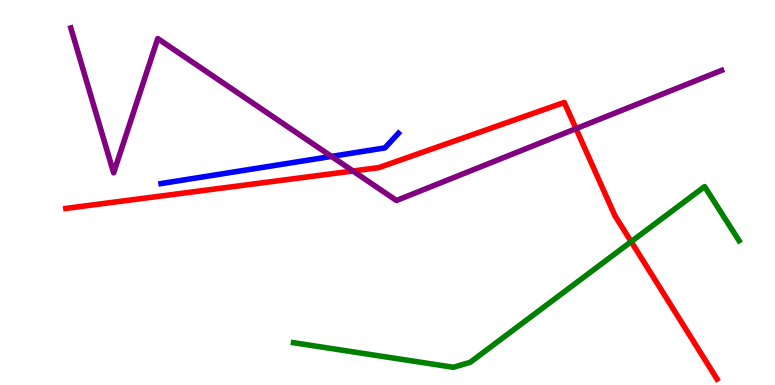[{'lines': ['blue', 'red'], 'intersections': []}, {'lines': ['green', 'red'], 'intersections': [{'x': 8.14, 'y': 3.72}]}, {'lines': ['purple', 'red'], 'intersections': [{'x': 4.55, 'y': 5.56}, {'x': 7.43, 'y': 6.66}]}, {'lines': ['blue', 'green'], 'intersections': []}, {'lines': ['blue', 'purple'], 'intersections': [{'x': 4.28, 'y': 5.94}]}, {'lines': ['green', 'purple'], 'intersections': []}]